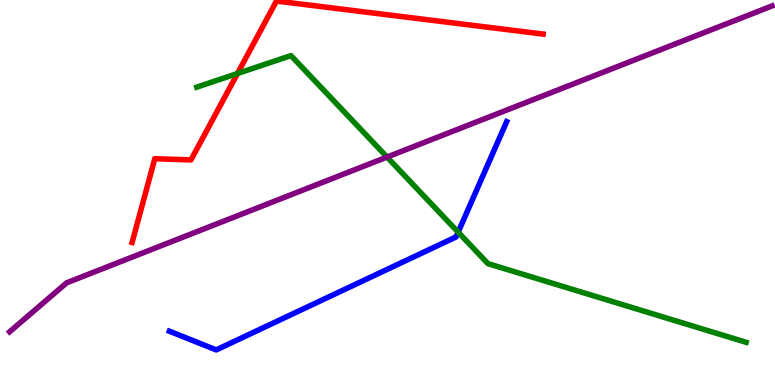[{'lines': ['blue', 'red'], 'intersections': []}, {'lines': ['green', 'red'], 'intersections': [{'x': 3.06, 'y': 8.09}]}, {'lines': ['purple', 'red'], 'intersections': []}, {'lines': ['blue', 'green'], 'intersections': [{'x': 5.91, 'y': 3.97}]}, {'lines': ['blue', 'purple'], 'intersections': []}, {'lines': ['green', 'purple'], 'intersections': [{'x': 4.99, 'y': 5.92}]}]